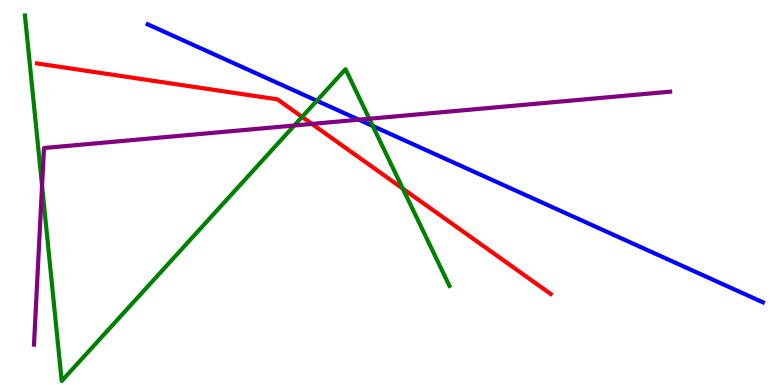[{'lines': ['blue', 'red'], 'intersections': []}, {'lines': ['green', 'red'], 'intersections': [{'x': 3.9, 'y': 6.96}, {'x': 5.2, 'y': 5.1}]}, {'lines': ['purple', 'red'], 'intersections': [{'x': 4.02, 'y': 6.78}]}, {'lines': ['blue', 'green'], 'intersections': [{'x': 4.09, 'y': 7.38}, {'x': 4.81, 'y': 6.73}]}, {'lines': ['blue', 'purple'], 'intersections': [{'x': 4.63, 'y': 6.89}]}, {'lines': ['green', 'purple'], 'intersections': [{'x': 0.543, 'y': 5.17}, {'x': 3.8, 'y': 6.74}, {'x': 4.77, 'y': 6.92}]}]